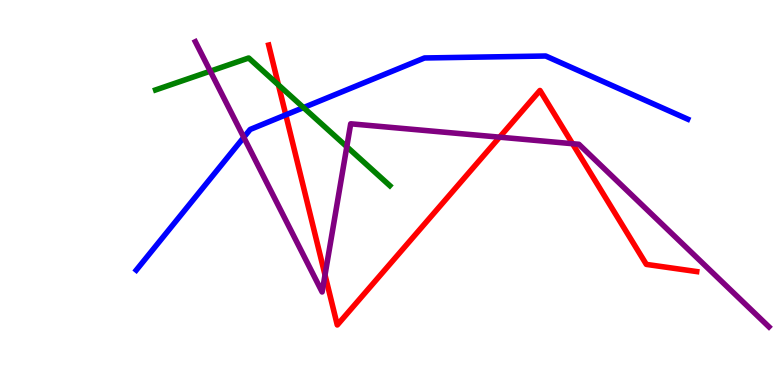[{'lines': ['blue', 'red'], 'intersections': [{'x': 3.69, 'y': 7.02}]}, {'lines': ['green', 'red'], 'intersections': [{'x': 3.59, 'y': 7.79}]}, {'lines': ['purple', 'red'], 'intersections': [{'x': 4.19, 'y': 2.86}, {'x': 6.45, 'y': 6.44}, {'x': 7.39, 'y': 6.27}]}, {'lines': ['blue', 'green'], 'intersections': [{'x': 3.92, 'y': 7.21}]}, {'lines': ['blue', 'purple'], 'intersections': [{'x': 3.15, 'y': 6.43}]}, {'lines': ['green', 'purple'], 'intersections': [{'x': 2.71, 'y': 8.15}, {'x': 4.47, 'y': 6.19}]}]